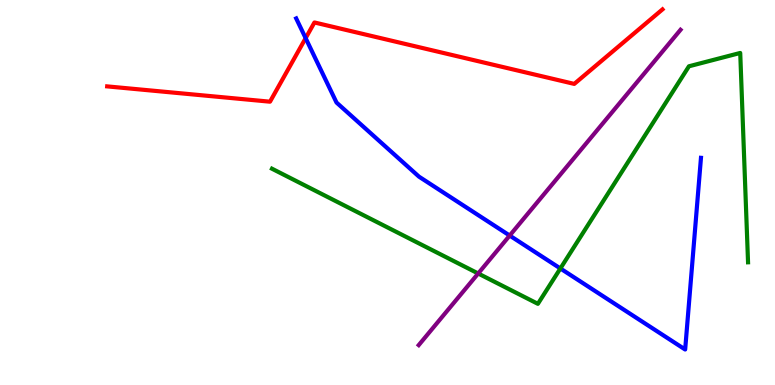[{'lines': ['blue', 'red'], 'intersections': [{'x': 3.94, 'y': 9.01}]}, {'lines': ['green', 'red'], 'intersections': []}, {'lines': ['purple', 'red'], 'intersections': []}, {'lines': ['blue', 'green'], 'intersections': [{'x': 7.23, 'y': 3.03}]}, {'lines': ['blue', 'purple'], 'intersections': [{'x': 6.58, 'y': 3.88}]}, {'lines': ['green', 'purple'], 'intersections': [{'x': 6.17, 'y': 2.9}]}]